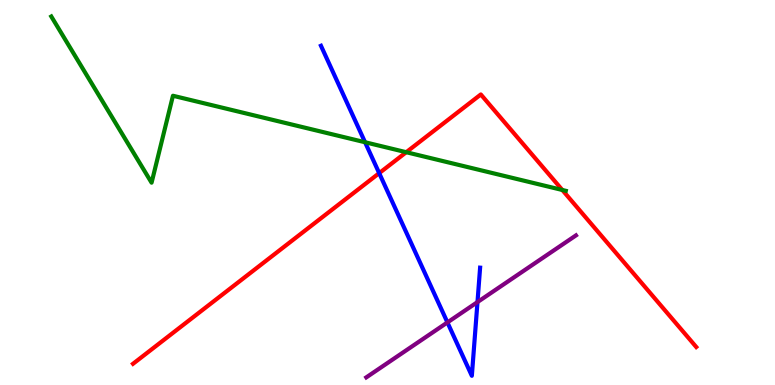[{'lines': ['blue', 'red'], 'intersections': [{'x': 4.89, 'y': 5.5}]}, {'lines': ['green', 'red'], 'intersections': [{'x': 5.24, 'y': 6.05}, {'x': 7.26, 'y': 5.07}]}, {'lines': ['purple', 'red'], 'intersections': []}, {'lines': ['blue', 'green'], 'intersections': [{'x': 4.71, 'y': 6.31}]}, {'lines': ['blue', 'purple'], 'intersections': [{'x': 5.77, 'y': 1.63}, {'x': 6.16, 'y': 2.15}]}, {'lines': ['green', 'purple'], 'intersections': []}]